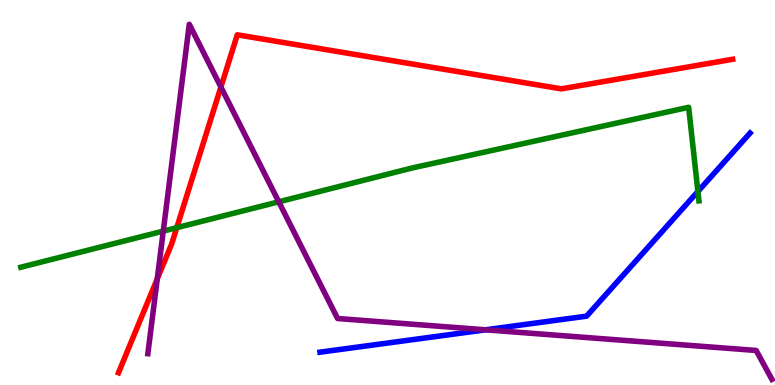[{'lines': ['blue', 'red'], 'intersections': []}, {'lines': ['green', 'red'], 'intersections': [{'x': 2.28, 'y': 4.09}]}, {'lines': ['purple', 'red'], 'intersections': [{'x': 2.03, 'y': 2.76}, {'x': 2.85, 'y': 7.74}]}, {'lines': ['blue', 'green'], 'intersections': [{'x': 9.01, 'y': 5.03}]}, {'lines': ['blue', 'purple'], 'intersections': [{'x': 6.27, 'y': 1.43}]}, {'lines': ['green', 'purple'], 'intersections': [{'x': 2.11, 'y': 4.0}, {'x': 3.6, 'y': 4.76}]}]